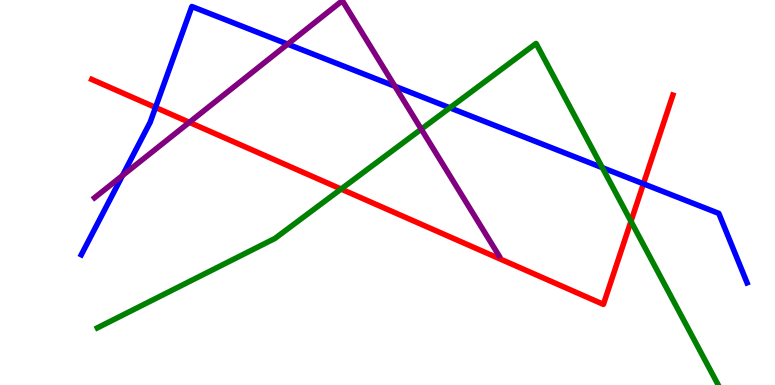[{'lines': ['blue', 'red'], 'intersections': [{'x': 2.01, 'y': 7.21}, {'x': 8.3, 'y': 5.23}]}, {'lines': ['green', 'red'], 'intersections': [{'x': 4.4, 'y': 5.09}, {'x': 8.14, 'y': 4.25}]}, {'lines': ['purple', 'red'], 'intersections': [{'x': 2.44, 'y': 6.82}]}, {'lines': ['blue', 'green'], 'intersections': [{'x': 5.8, 'y': 7.2}, {'x': 7.77, 'y': 5.64}]}, {'lines': ['blue', 'purple'], 'intersections': [{'x': 1.58, 'y': 5.44}, {'x': 3.71, 'y': 8.85}, {'x': 5.1, 'y': 7.76}]}, {'lines': ['green', 'purple'], 'intersections': [{'x': 5.44, 'y': 6.65}]}]